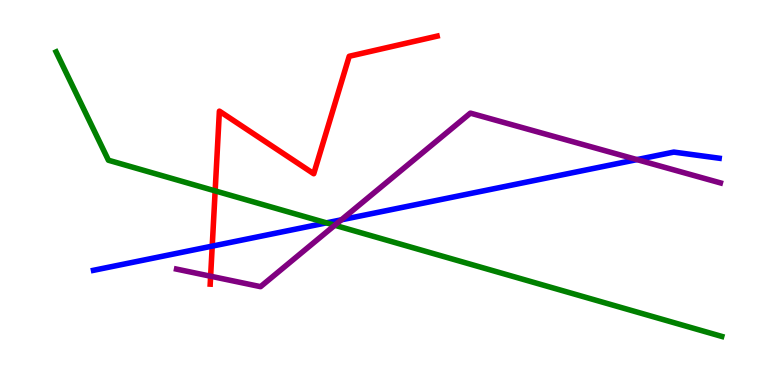[{'lines': ['blue', 'red'], 'intersections': [{'x': 2.74, 'y': 3.61}]}, {'lines': ['green', 'red'], 'intersections': [{'x': 2.78, 'y': 5.04}]}, {'lines': ['purple', 'red'], 'intersections': [{'x': 2.72, 'y': 2.83}]}, {'lines': ['blue', 'green'], 'intersections': [{'x': 4.21, 'y': 4.21}]}, {'lines': ['blue', 'purple'], 'intersections': [{'x': 4.4, 'y': 4.29}, {'x': 8.22, 'y': 5.85}]}, {'lines': ['green', 'purple'], 'intersections': [{'x': 4.32, 'y': 4.15}]}]